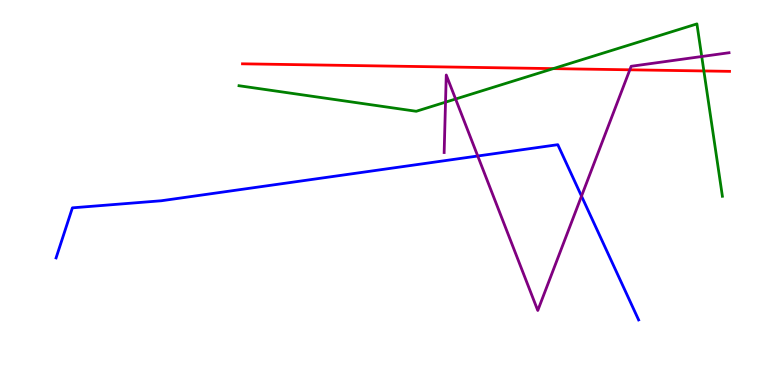[{'lines': ['blue', 'red'], 'intersections': []}, {'lines': ['green', 'red'], 'intersections': [{'x': 7.14, 'y': 8.22}, {'x': 9.08, 'y': 8.16}]}, {'lines': ['purple', 'red'], 'intersections': [{'x': 8.13, 'y': 8.19}]}, {'lines': ['blue', 'green'], 'intersections': []}, {'lines': ['blue', 'purple'], 'intersections': [{'x': 6.16, 'y': 5.95}, {'x': 7.5, 'y': 4.91}]}, {'lines': ['green', 'purple'], 'intersections': [{'x': 5.75, 'y': 7.35}, {'x': 5.88, 'y': 7.43}, {'x': 9.05, 'y': 8.53}]}]